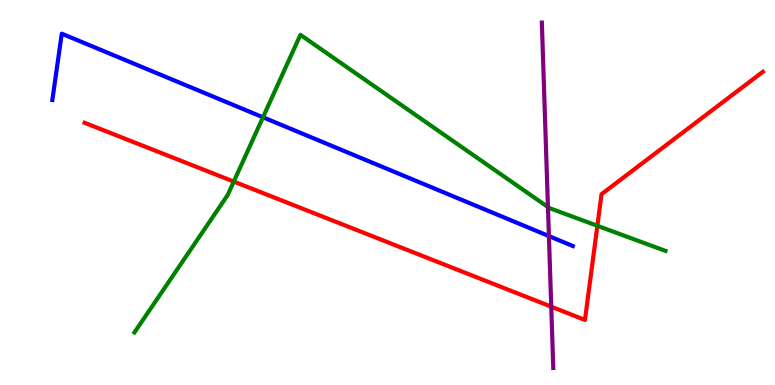[{'lines': ['blue', 'red'], 'intersections': []}, {'lines': ['green', 'red'], 'intersections': [{'x': 3.02, 'y': 5.28}, {'x': 7.71, 'y': 4.14}]}, {'lines': ['purple', 'red'], 'intersections': [{'x': 7.11, 'y': 2.03}]}, {'lines': ['blue', 'green'], 'intersections': [{'x': 3.39, 'y': 6.95}]}, {'lines': ['blue', 'purple'], 'intersections': [{'x': 7.08, 'y': 3.87}]}, {'lines': ['green', 'purple'], 'intersections': [{'x': 7.07, 'y': 4.62}]}]